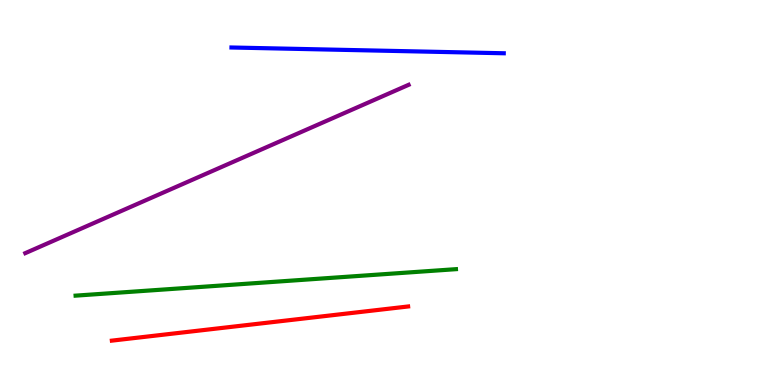[{'lines': ['blue', 'red'], 'intersections': []}, {'lines': ['green', 'red'], 'intersections': []}, {'lines': ['purple', 'red'], 'intersections': []}, {'lines': ['blue', 'green'], 'intersections': []}, {'lines': ['blue', 'purple'], 'intersections': []}, {'lines': ['green', 'purple'], 'intersections': []}]